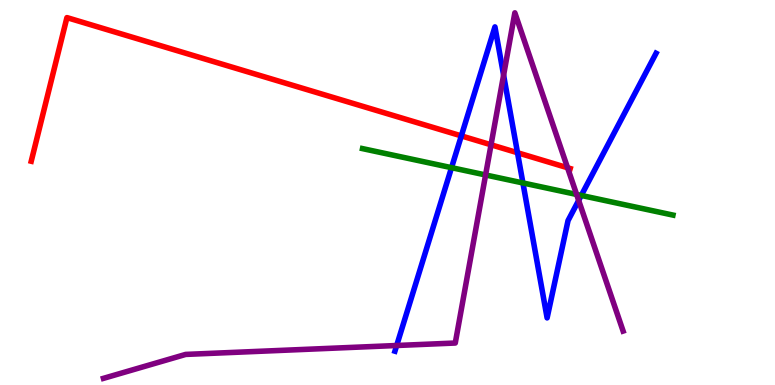[{'lines': ['blue', 'red'], 'intersections': [{'x': 5.95, 'y': 6.47}, {'x': 6.68, 'y': 6.03}]}, {'lines': ['green', 'red'], 'intersections': []}, {'lines': ['purple', 'red'], 'intersections': [{'x': 6.34, 'y': 6.24}, {'x': 7.32, 'y': 5.64}]}, {'lines': ['blue', 'green'], 'intersections': [{'x': 5.83, 'y': 5.64}, {'x': 6.75, 'y': 5.25}, {'x': 7.5, 'y': 4.92}]}, {'lines': ['blue', 'purple'], 'intersections': [{'x': 5.12, 'y': 1.03}, {'x': 6.5, 'y': 8.05}, {'x': 7.47, 'y': 4.79}]}, {'lines': ['green', 'purple'], 'intersections': [{'x': 6.27, 'y': 5.46}, {'x': 7.44, 'y': 4.95}]}]